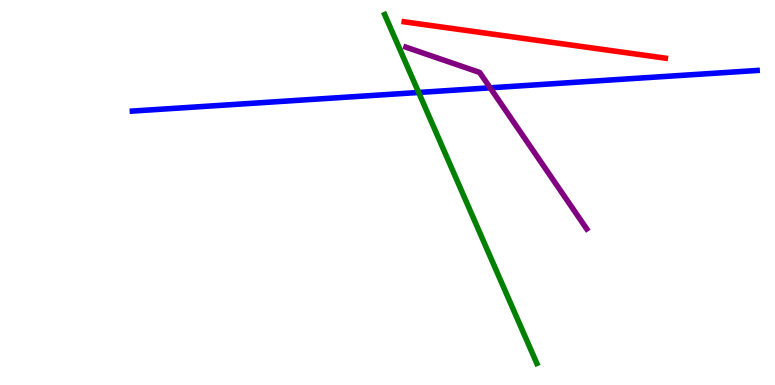[{'lines': ['blue', 'red'], 'intersections': []}, {'lines': ['green', 'red'], 'intersections': []}, {'lines': ['purple', 'red'], 'intersections': []}, {'lines': ['blue', 'green'], 'intersections': [{'x': 5.4, 'y': 7.6}]}, {'lines': ['blue', 'purple'], 'intersections': [{'x': 6.32, 'y': 7.72}]}, {'lines': ['green', 'purple'], 'intersections': []}]